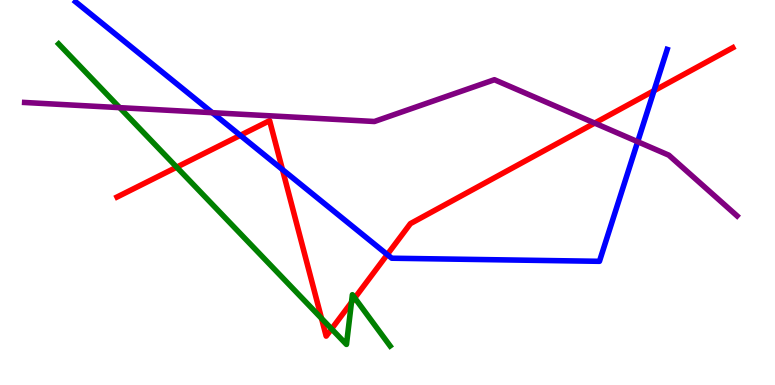[{'lines': ['blue', 'red'], 'intersections': [{'x': 3.1, 'y': 6.48}, {'x': 3.64, 'y': 5.6}, {'x': 5.0, 'y': 3.39}, {'x': 8.44, 'y': 7.64}]}, {'lines': ['green', 'red'], 'intersections': [{'x': 2.28, 'y': 5.66}, {'x': 4.15, 'y': 1.73}, {'x': 4.28, 'y': 1.46}, {'x': 4.54, 'y': 2.15}, {'x': 4.58, 'y': 2.26}]}, {'lines': ['purple', 'red'], 'intersections': [{'x': 7.67, 'y': 6.8}]}, {'lines': ['blue', 'green'], 'intersections': []}, {'lines': ['blue', 'purple'], 'intersections': [{'x': 2.74, 'y': 7.07}, {'x': 8.23, 'y': 6.32}]}, {'lines': ['green', 'purple'], 'intersections': [{'x': 1.54, 'y': 7.2}]}]